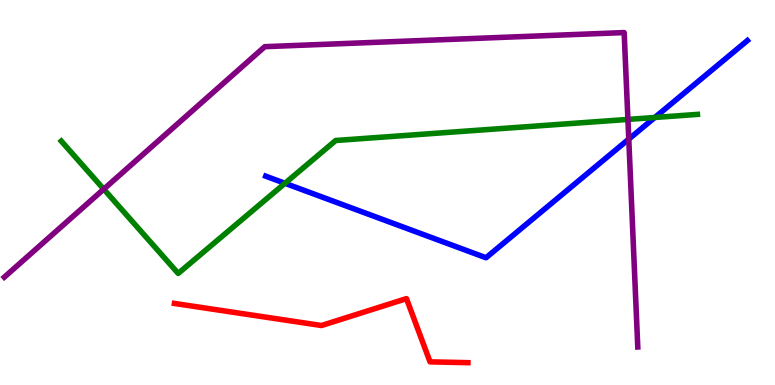[{'lines': ['blue', 'red'], 'intersections': []}, {'lines': ['green', 'red'], 'intersections': []}, {'lines': ['purple', 'red'], 'intersections': []}, {'lines': ['blue', 'green'], 'intersections': [{'x': 3.68, 'y': 5.24}, {'x': 8.45, 'y': 6.95}]}, {'lines': ['blue', 'purple'], 'intersections': [{'x': 8.11, 'y': 6.39}]}, {'lines': ['green', 'purple'], 'intersections': [{'x': 1.34, 'y': 5.09}, {'x': 8.1, 'y': 6.9}]}]